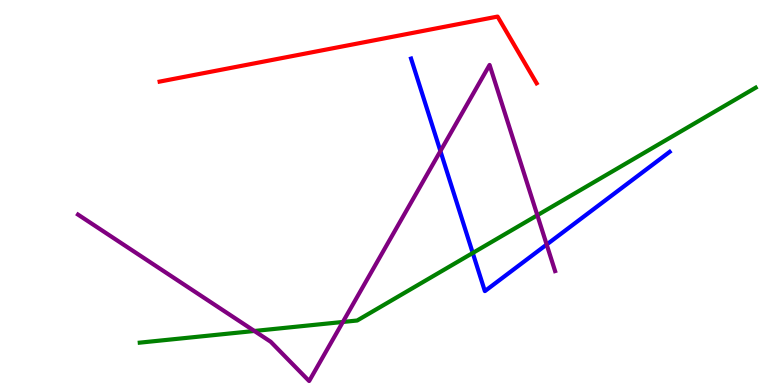[{'lines': ['blue', 'red'], 'intersections': []}, {'lines': ['green', 'red'], 'intersections': []}, {'lines': ['purple', 'red'], 'intersections': []}, {'lines': ['blue', 'green'], 'intersections': [{'x': 6.1, 'y': 3.43}]}, {'lines': ['blue', 'purple'], 'intersections': [{'x': 5.68, 'y': 6.08}, {'x': 7.05, 'y': 3.65}]}, {'lines': ['green', 'purple'], 'intersections': [{'x': 3.28, 'y': 1.4}, {'x': 4.42, 'y': 1.64}, {'x': 6.93, 'y': 4.41}]}]